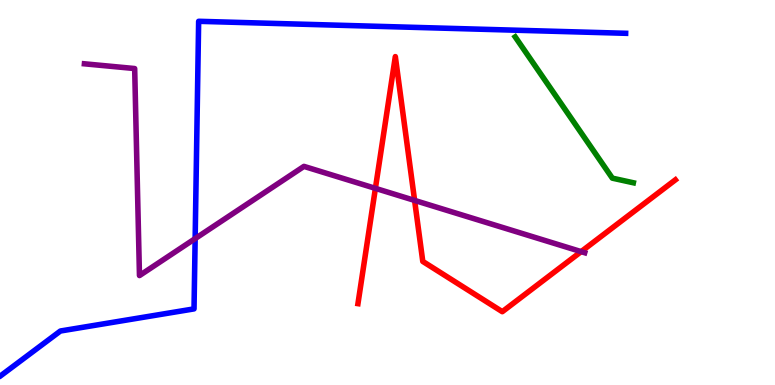[{'lines': ['blue', 'red'], 'intersections': []}, {'lines': ['green', 'red'], 'intersections': []}, {'lines': ['purple', 'red'], 'intersections': [{'x': 4.84, 'y': 5.11}, {'x': 5.35, 'y': 4.79}, {'x': 7.5, 'y': 3.46}]}, {'lines': ['blue', 'green'], 'intersections': []}, {'lines': ['blue', 'purple'], 'intersections': [{'x': 2.52, 'y': 3.8}]}, {'lines': ['green', 'purple'], 'intersections': []}]